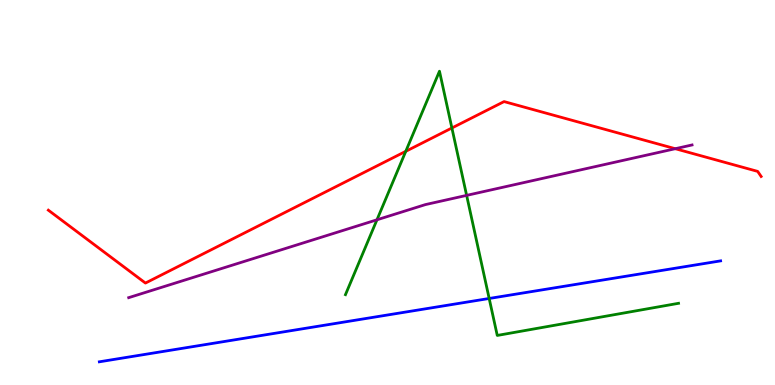[{'lines': ['blue', 'red'], 'intersections': []}, {'lines': ['green', 'red'], 'intersections': [{'x': 5.24, 'y': 6.07}, {'x': 5.83, 'y': 6.68}]}, {'lines': ['purple', 'red'], 'intersections': [{'x': 8.71, 'y': 6.14}]}, {'lines': ['blue', 'green'], 'intersections': [{'x': 6.31, 'y': 2.25}]}, {'lines': ['blue', 'purple'], 'intersections': []}, {'lines': ['green', 'purple'], 'intersections': [{'x': 4.86, 'y': 4.29}, {'x': 6.02, 'y': 4.93}]}]